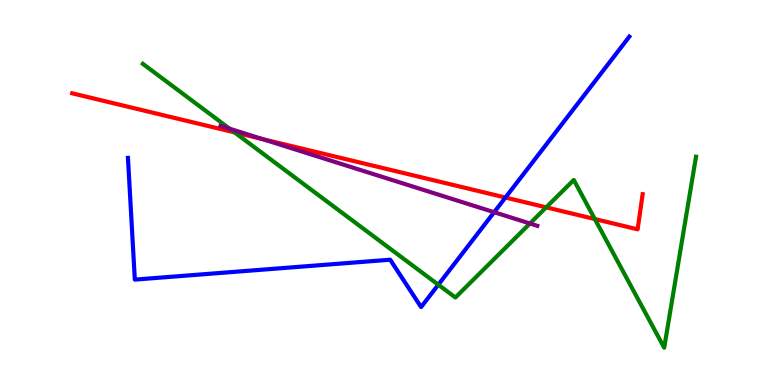[{'lines': ['blue', 'red'], 'intersections': [{'x': 6.52, 'y': 4.87}]}, {'lines': ['green', 'red'], 'intersections': [{'x': 3.03, 'y': 6.56}, {'x': 7.05, 'y': 4.61}, {'x': 7.68, 'y': 4.31}]}, {'lines': ['purple', 'red'], 'intersections': [{'x': 3.39, 'y': 6.39}]}, {'lines': ['blue', 'green'], 'intersections': [{'x': 5.66, 'y': 2.6}]}, {'lines': ['blue', 'purple'], 'intersections': [{'x': 6.38, 'y': 4.49}]}, {'lines': ['green', 'purple'], 'intersections': [{'x': 2.96, 'y': 6.66}, {'x': 6.84, 'y': 4.19}]}]